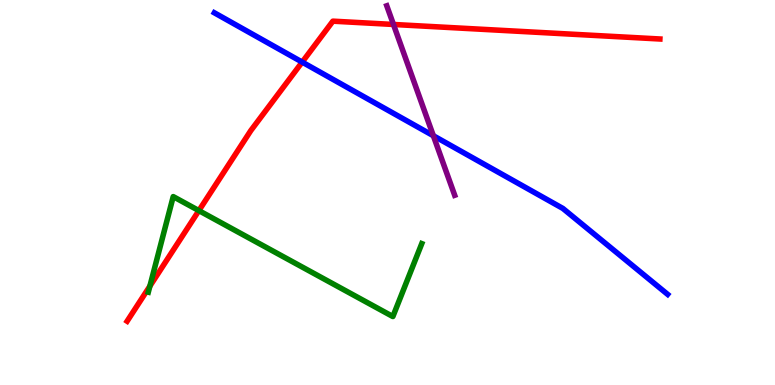[{'lines': ['blue', 'red'], 'intersections': [{'x': 3.9, 'y': 8.39}]}, {'lines': ['green', 'red'], 'intersections': [{'x': 1.93, 'y': 2.57}, {'x': 2.57, 'y': 4.53}]}, {'lines': ['purple', 'red'], 'intersections': [{'x': 5.08, 'y': 9.36}]}, {'lines': ['blue', 'green'], 'intersections': []}, {'lines': ['blue', 'purple'], 'intersections': [{'x': 5.59, 'y': 6.47}]}, {'lines': ['green', 'purple'], 'intersections': []}]